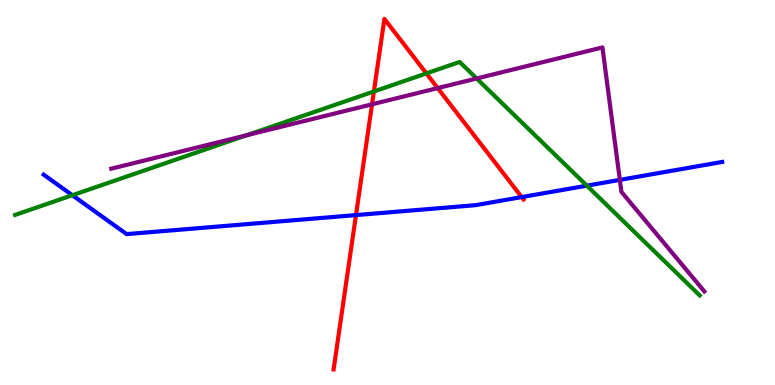[{'lines': ['blue', 'red'], 'intersections': [{'x': 4.59, 'y': 4.41}, {'x': 6.73, 'y': 4.88}]}, {'lines': ['green', 'red'], 'intersections': [{'x': 4.82, 'y': 7.62}, {'x': 5.5, 'y': 8.09}]}, {'lines': ['purple', 'red'], 'intersections': [{'x': 4.8, 'y': 7.29}, {'x': 5.65, 'y': 7.71}]}, {'lines': ['blue', 'green'], 'intersections': [{'x': 0.934, 'y': 4.93}, {'x': 7.57, 'y': 5.18}]}, {'lines': ['blue', 'purple'], 'intersections': [{'x': 8.0, 'y': 5.33}]}, {'lines': ['green', 'purple'], 'intersections': [{'x': 3.18, 'y': 6.49}, {'x': 6.15, 'y': 7.96}]}]